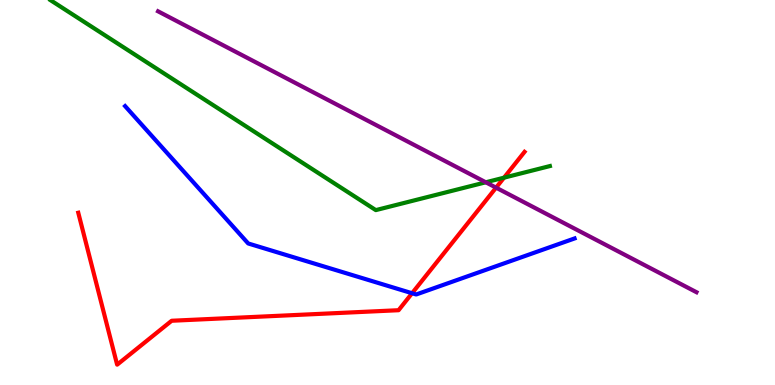[{'lines': ['blue', 'red'], 'intersections': [{'x': 5.32, 'y': 2.38}]}, {'lines': ['green', 'red'], 'intersections': [{'x': 6.5, 'y': 5.39}]}, {'lines': ['purple', 'red'], 'intersections': [{'x': 6.4, 'y': 5.13}]}, {'lines': ['blue', 'green'], 'intersections': []}, {'lines': ['blue', 'purple'], 'intersections': []}, {'lines': ['green', 'purple'], 'intersections': [{'x': 6.27, 'y': 5.27}]}]